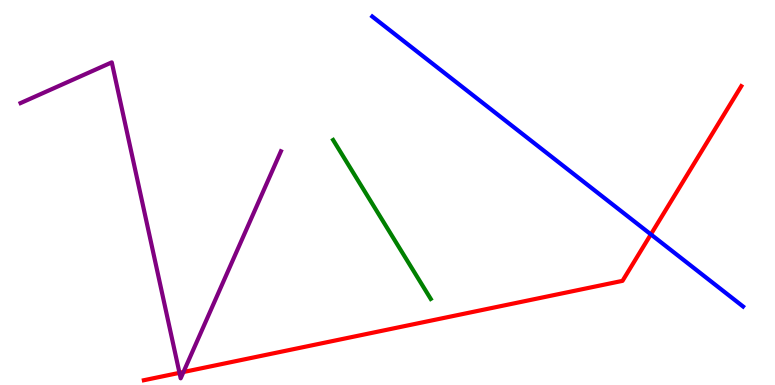[{'lines': ['blue', 'red'], 'intersections': [{'x': 8.4, 'y': 3.91}]}, {'lines': ['green', 'red'], 'intersections': []}, {'lines': ['purple', 'red'], 'intersections': [{'x': 2.32, 'y': 0.316}, {'x': 2.37, 'y': 0.337}]}, {'lines': ['blue', 'green'], 'intersections': []}, {'lines': ['blue', 'purple'], 'intersections': []}, {'lines': ['green', 'purple'], 'intersections': []}]